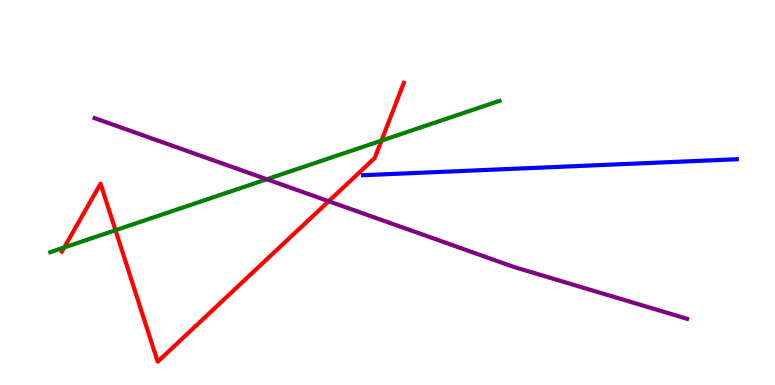[{'lines': ['blue', 'red'], 'intersections': []}, {'lines': ['green', 'red'], 'intersections': [{'x': 0.829, 'y': 3.57}, {'x': 1.49, 'y': 4.02}, {'x': 4.92, 'y': 6.35}]}, {'lines': ['purple', 'red'], 'intersections': [{'x': 4.24, 'y': 4.77}]}, {'lines': ['blue', 'green'], 'intersections': []}, {'lines': ['blue', 'purple'], 'intersections': []}, {'lines': ['green', 'purple'], 'intersections': [{'x': 3.44, 'y': 5.34}]}]